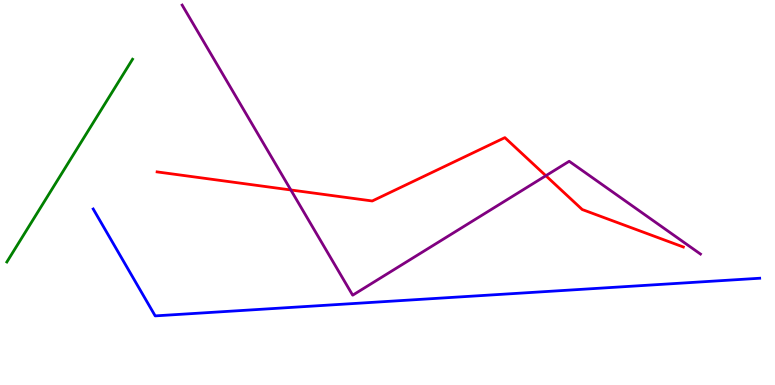[{'lines': ['blue', 'red'], 'intersections': []}, {'lines': ['green', 'red'], 'intersections': []}, {'lines': ['purple', 'red'], 'intersections': [{'x': 3.75, 'y': 5.07}, {'x': 7.04, 'y': 5.44}]}, {'lines': ['blue', 'green'], 'intersections': []}, {'lines': ['blue', 'purple'], 'intersections': []}, {'lines': ['green', 'purple'], 'intersections': []}]